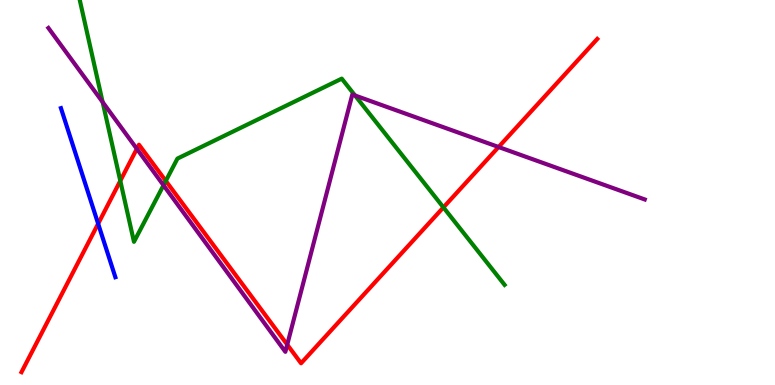[{'lines': ['blue', 'red'], 'intersections': [{'x': 1.27, 'y': 4.19}]}, {'lines': ['green', 'red'], 'intersections': [{'x': 1.55, 'y': 5.3}, {'x': 2.14, 'y': 5.3}, {'x': 5.72, 'y': 4.61}]}, {'lines': ['purple', 'red'], 'intersections': [{'x': 1.77, 'y': 6.13}, {'x': 3.71, 'y': 1.05}, {'x': 6.43, 'y': 6.18}]}, {'lines': ['blue', 'green'], 'intersections': []}, {'lines': ['blue', 'purple'], 'intersections': []}, {'lines': ['green', 'purple'], 'intersections': [{'x': 1.32, 'y': 7.35}, {'x': 2.11, 'y': 5.19}, {'x': 4.58, 'y': 7.52}]}]